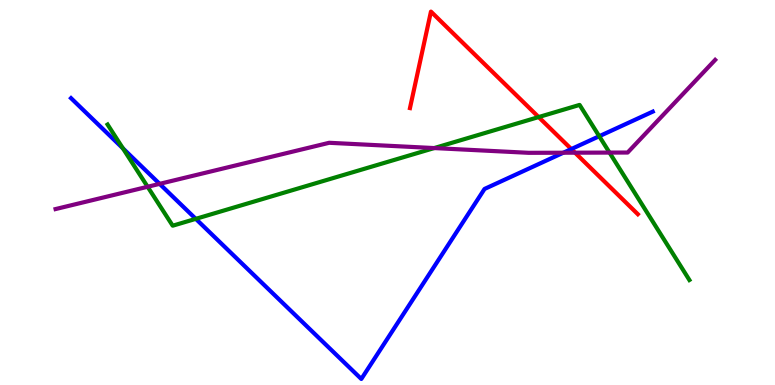[{'lines': ['blue', 'red'], 'intersections': [{'x': 7.37, 'y': 6.13}]}, {'lines': ['green', 'red'], 'intersections': [{'x': 6.95, 'y': 6.96}]}, {'lines': ['purple', 'red'], 'intersections': [{'x': 7.42, 'y': 6.03}]}, {'lines': ['blue', 'green'], 'intersections': [{'x': 1.59, 'y': 6.15}, {'x': 2.53, 'y': 4.32}, {'x': 7.73, 'y': 6.46}]}, {'lines': ['blue', 'purple'], 'intersections': [{'x': 2.06, 'y': 5.22}, {'x': 7.27, 'y': 6.03}]}, {'lines': ['green', 'purple'], 'intersections': [{'x': 1.9, 'y': 5.15}, {'x': 5.6, 'y': 6.15}, {'x': 7.86, 'y': 6.04}]}]